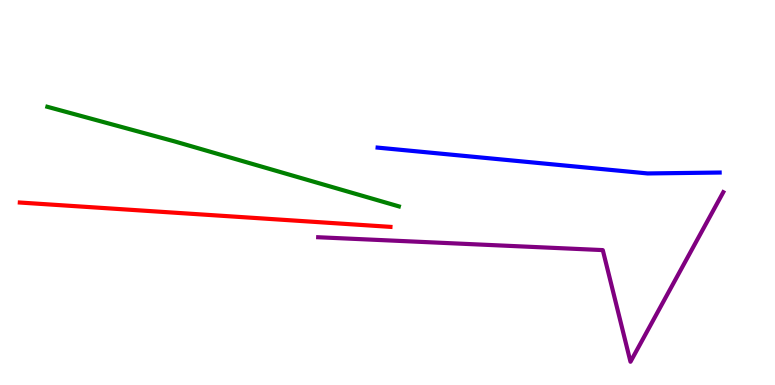[{'lines': ['blue', 'red'], 'intersections': []}, {'lines': ['green', 'red'], 'intersections': []}, {'lines': ['purple', 'red'], 'intersections': []}, {'lines': ['blue', 'green'], 'intersections': []}, {'lines': ['blue', 'purple'], 'intersections': []}, {'lines': ['green', 'purple'], 'intersections': []}]